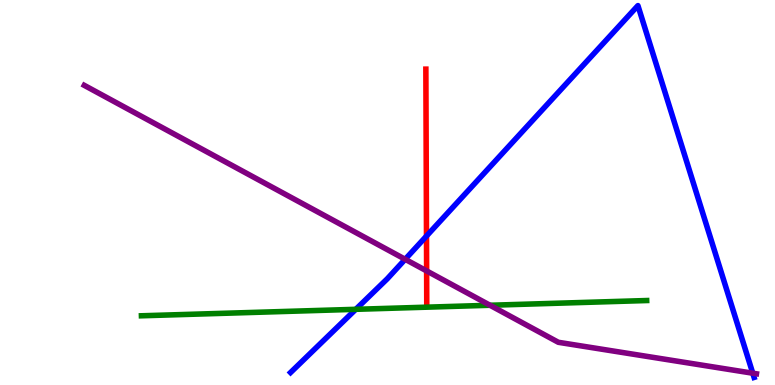[{'lines': ['blue', 'red'], 'intersections': [{'x': 5.5, 'y': 3.87}]}, {'lines': ['green', 'red'], 'intersections': []}, {'lines': ['purple', 'red'], 'intersections': [{'x': 5.5, 'y': 2.96}]}, {'lines': ['blue', 'green'], 'intersections': [{'x': 4.59, 'y': 1.97}]}, {'lines': ['blue', 'purple'], 'intersections': [{'x': 5.23, 'y': 3.27}, {'x': 9.71, 'y': 0.306}]}, {'lines': ['green', 'purple'], 'intersections': [{'x': 6.32, 'y': 2.07}]}]